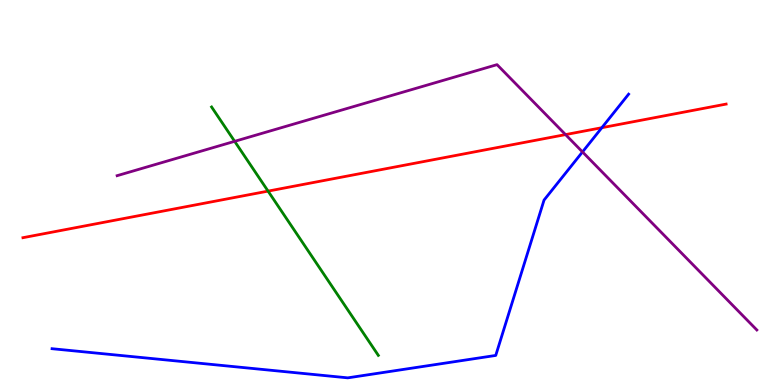[{'lines': ['blue', 'red'], 'intersections': [{'x': 7.77, 'y': 6.68}]}, {'lines': ['green', 'red'], 'intersections': [{'x': 3.46, 'y': 5.04}]}, {'lines': ['purple', 'red'], 'intersections': [{'x': 7.3, 'y': 6.5}]}, {'lines': ['blue', 'green'], 'intersections': []}, {'lines': ['blue', 'purple'], 'intersections': [{'x': 7.52, 'y': 6.05}]}, {'lines': ['green', 'purple'], 'intersections': [{'x': 3.03, 'y': 6.33}]}]